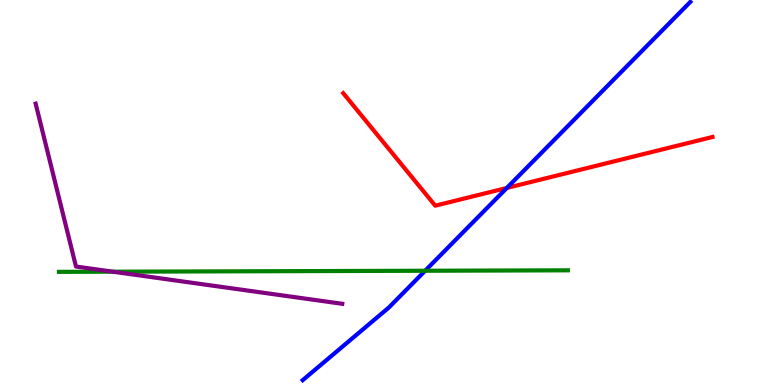[{'lines': ['blue', 'red'], 'intersections': [{'x': 6.54, 'y': 5.12}]}, {'lines': ['green', 'red'], 'intersections': []}, {'lines': ['purple', 'red'], 'intersections': []}, {'lines': ['blue', 'green'], 'intersections': [{'x': 5.49, 'y': 2.97}]}, {'lines': ['blue', 'purple'], 'intersections': []}, {'lines': ['green', 'purple'], 'intersections': [{'x': 1.46, 'y': 2.94}]}]